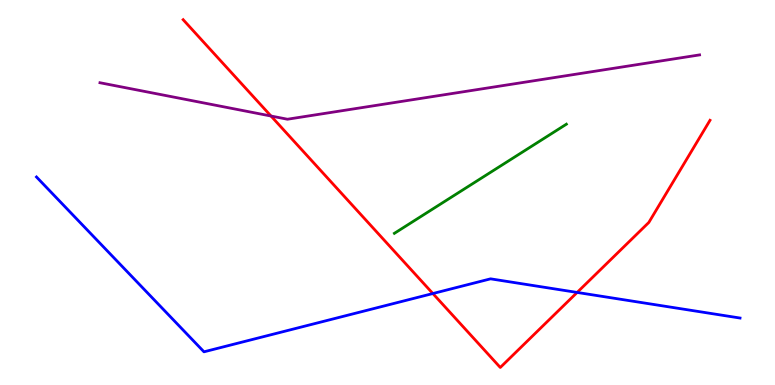[{'lines': ['blue', 'red'], 'intersections': [{'x': 5.59, 'y': 2.38}, {'x': 7.45, 'y': 2.4}]}, {'lines': ['green', 'red'], 'intersections': []}, {'lines': ['purple', 'red'], 'intersections': [{'x': 3.5, 'y': 6.99}]}, {'lines': ['blue', 'green'], 'intersections': []}, {'lines': ['blue', 'purple'], 'intersections': []}, {'lines': ['green', 'purple'], 'intersections': []}]